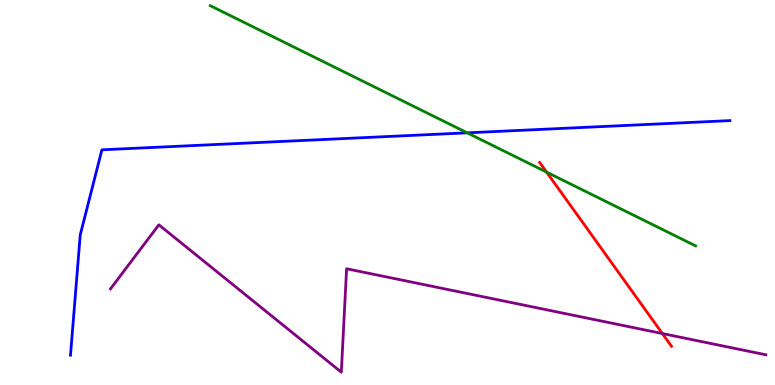[{'lines': ['blue', 'red'], 'intersections': []}, {'lines': ['green', 'red'], 'intersections': [{'x': 7.05, 'y': 5.53}]}, {'lines': ['purple', 'red'], 'intersections': [{'x': 8.55, 'y': 1.34}]}, {'lines': ['blue', 'green'], 'intersections': [{'x': 6.03, 'y': 6.55}]}, {'lines': ['blue', 'purple'], 'intersections': []}, {'lines': ['green', 'purple'], 'intersections': []}]